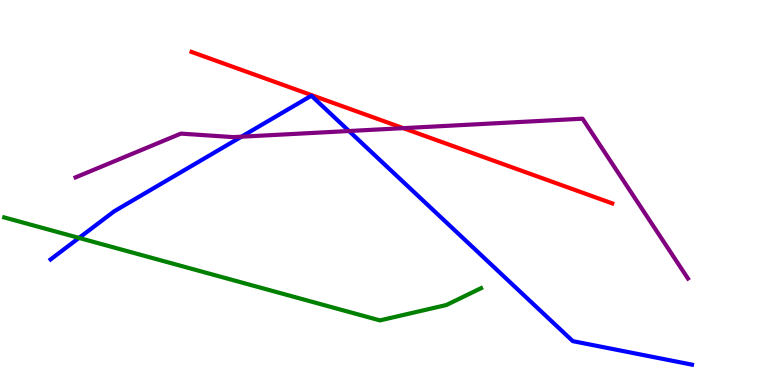[{'lines': ['blue', 'red'], 'intersections': []}, {'lines': ['green', 'red'], 'intersections': []}, {'lines': ['purple', 'red'], 'intersections': [{'x': 5.2, 'y': 6.67}]}, {'lines': ['blue', 'green'], 'intersections': [{'x': 1.02, 'y': 3.82}]}, {'lines': ['blue', 'purple'], 'intersections': [{'x': 3.12, 'y': 6.45}, {'x': 4.5, 'y': 6.6}]}, {'lines': ['green', 'purple'], 'intersections': []}]